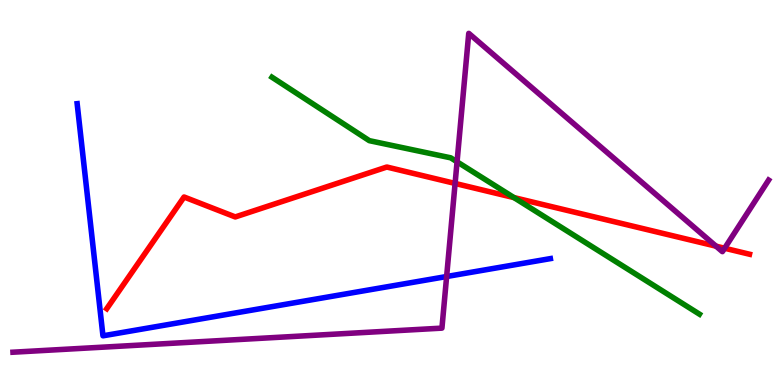[{'lines': ['blue', 'red'], 'intersections': []}, {'lines': ['green', 'red'], 'intersections': [{'x': 6.63, 'y': 4.87}]}, {'lines': ['purple', 'red'], 'intersections': [{'x': 5.87, 'y': 5.24}, {'x': 9.24, 'y': 3.61}, {'x': 9.35, 'y': 3.55}]}, {'lines': ['blue', 'green'], 'intersections': []}, {'lines': ['blue', 'purple'], 'intersections': [{'x': 5.76, 'y': 2.82}]}, {'lines': ['green', 'purple'], 'intersections': [{'x': 5.9, 'y': 5.8}]}]